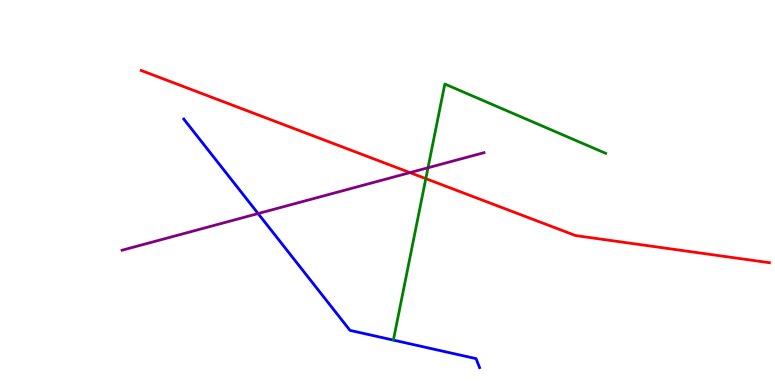[{'lines': ['blue', 'red'], 'intersections': []}, {'lines': ['green', 'red'], 'intersections': [{'x': 5.49, 'y': 5.36}]}, {'lines': ['purple', 'red'], 'intersections': [{'x': 5.29, 'y': 5.52}]}, {'lines': ['blue', 'green'], 'intersections': []}, {'lines': ['blue', 'purple'], 'intersections': [{'x': 3.33, 'y': 4.45}]}, {'lines': ['green', 'purple'], 'intersections': [{'x': 5.52, 'y': 5.64}]}]